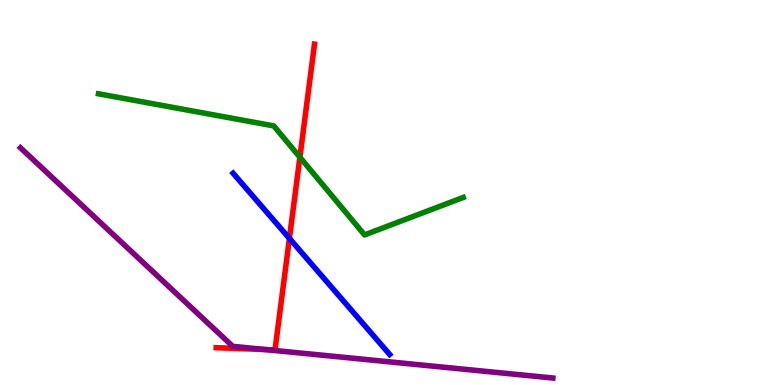[{'lines': ['blue', 'red'], 'intersections': [{'x': 3.73, 'y': 3.81}]}, {'lines': ['green', 'red'], 'intersections': [{'x': 3.87, 'y': 5.92}]}, {'lines': ['purple', 'red'], 'intersections': [{'x': 3.42, 'y': 0.921}]}, {'lines': ['blue', 'green'], 'intersections': []}, {'lines': ['blue', 'purple'], 'intersections': []}, {'lines': ['green', 'purple'], 'intersections': []}]